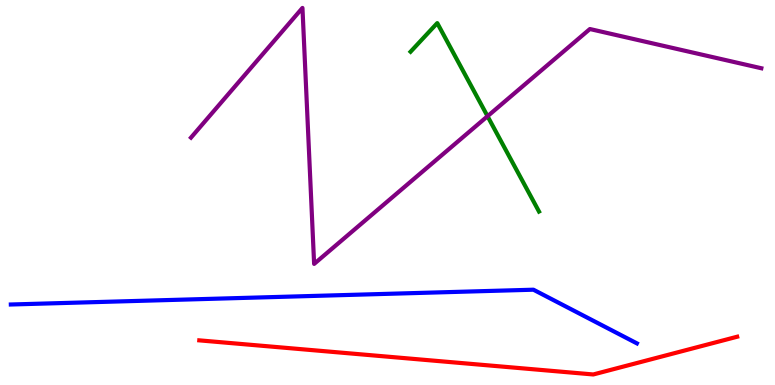[{'lines': ['blue', 'red'], 'intersections': []}, {'lines': ['green', 'red'], 'intersections': []}, {'lines': ['purple', 'red'], 'intersections': []}, {'lines': ['blue', 'green'], 'intersections': []}, {'lines': ['blue', 'purple'], 'intersections': []}, {'lines': ['green', 'purple'], 'intersections': [{'x': 6.29, 'y': 6.98}]}]